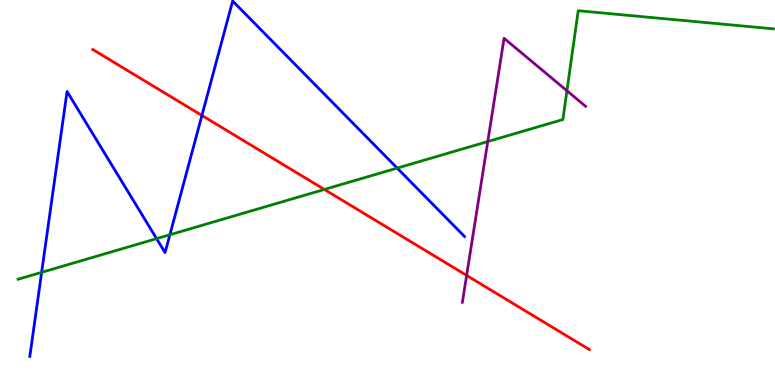[{'lines': ['blue', 'red'], 'intersections': [{'x': 2.61, 'y': 7.0}]}, {'lines': ['green', 'red'], 'intersections': [{'x': 4.19, 'y': 5.08}]}, {'lines': ['purple', 'red'], 'intersections': [{'x': 6.02, 'y': 2.85}]}, {'lines': ['blue', 'green'], 'intersections': [{'x': 0.537, 'y': 2.93}, {'x': 2.02, 'y': 3.8}, {'x': 2.19, 'y': 3.9}, {'x': 5.13, 'y': 5.63}]}, {'lines': ['blue', 'purple'], 'intersections': []}, {'lines': ['green', 'purple'], 'intersections': [{'x': 6.29, 'y': 6.32}, {'x': 7.32, 'y': 7.64}]}]